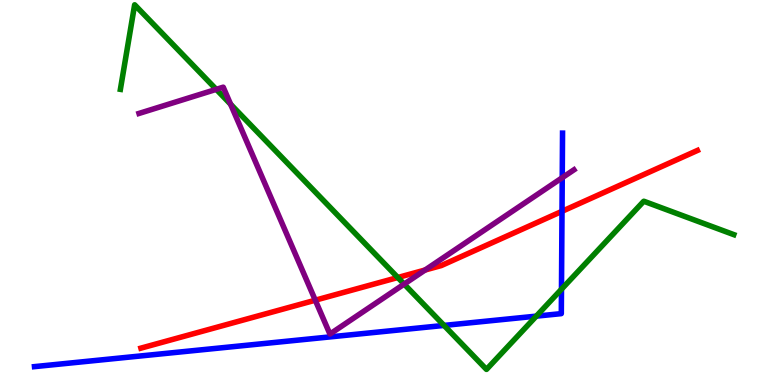[{'lines': ['blue', 'red'], 'intersections': [{'x': 7.25, 'y': 4.51}]}, {'lines': ['green', 'red'], 'intersections': [{'x': 5.13, 'y': 2.79}]}, {'lines': ['purple', 'red'], 'intersections': [{'x': 4.07, 'y': 2.2}, {'x': 5.48, 'y': 2.99}]}, {'lines': ['blue', 'green'], 'intersections': [{'x': 5.73, 'y': 1.55}, {'x': 6.92, 'y': 1.79}, {'x': 7.24, 'y': 2.49}]}, {'lines': ['blue', 'purple'], 'intersections': [{'x': 7.25, 'y': 5.38}]}, {'lines': ['green', 'purple'], 'intersections': [{'x': 2.79, 'y': 7.68}, {'x': 2.98, 'y': 7.29}, {'x': 5.21, 'y': 2.62}]}]